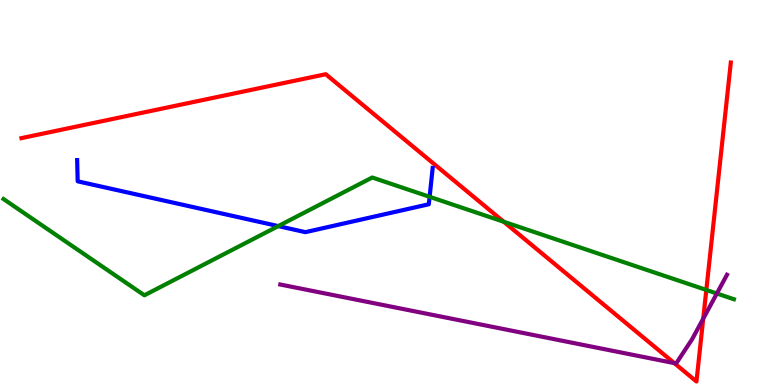[{'lines': ['blue', 'red'], 'intersections': []}, {'lines': ['green', 'red'], 'intersections': [{'x': 6.5, 'y': 4.24}, {'x': 9.11, 'y': 2.47}]}, {'lines': ['purple', 'red'], 'intersections': [{'x': 8.7, 'y': 0.568}, {'x': 9.07, 'y': 1.72}]}, {'lines': ['blue', 'green'], 'intersections': [{'x': 3.59, 'y': 4.13}, {'x': 5.54, 'y': 4.89}]}, {'lines': ['blue', 'purple'], 'intersections': []}, {'lines': ['green', 'purple'], 'intersections': [{'x': 9.25, 'y': 2.38}]}]